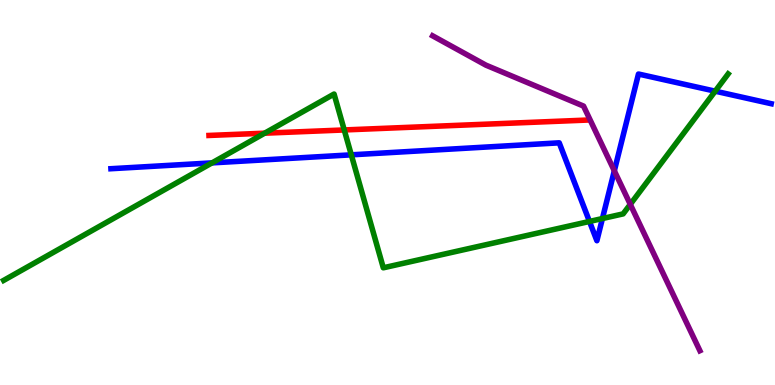[{'lines': ['blue', 'red'], 'intersections': []}, {'lines': ['green', 'red'], 'intersections': [{'x': 3.42, 'y': 6.54}, {'x': 4.44, 'y': 6.62}]}, {'lines': ['purple', 'red'], 'intersections': []}, {'lines': ['blue', 'green'], 'intersections': [{'x': 2.74, 'y': 5.77}, {'x': 4.53, 'y': 5.98}, {'x': 7.61, 'y': 4.25}, {'x': 7.77, 'y': 4.32}, {'x': 9.23, 'y': 7.63}]}, {'lines': ['blue', 'purple'], 'intersections': [{'x': 7.93, 'y': 5.56}]}, {'lines': ['green', 'purple'], 'intersections': [{'x': 8.13, 'y': 4.69}]}]